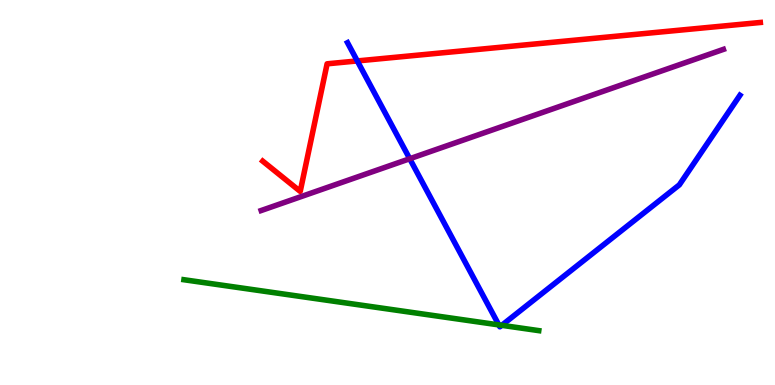[{'lines': ['blue', 'red'], 'intersections': [{'x': 4.61, 'y': 8.42}]}, {'lines': ['green', 'red'], 'intersections': []}, {'lines': ['purple', 'red'], 'intersections': []}, {'lines': ['blue', 'green'], 'intersections': [{'x': 6.44, 'y': 1.56}, {'x': 6.47, 'y': 1.55}]}, {'lines': ['blue', 'purple'], 'intersections': [{'x': 5.29, 'y': 5.88}]}, {'lines': ['green', 'purple'], 'intersections': []}]